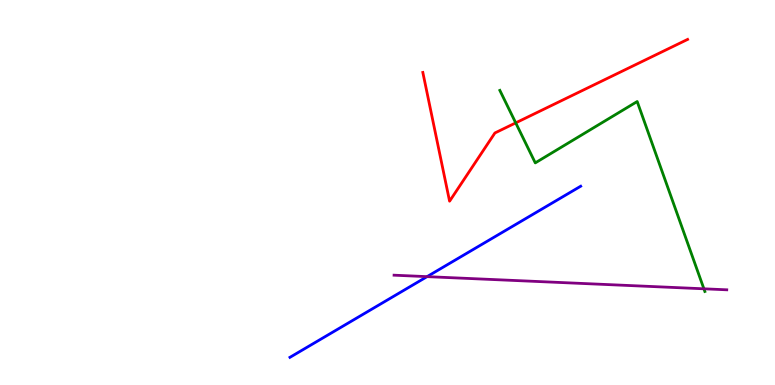[{'lines': ['blue', 'red'], 'intersections': []}, {'lines': ['green', 'red'], 'intersections': [{'x': 6.65, 'y': 6.81}]}, {'lines': ['purple', 'red'], 'intersections': []}, {'lines': ['blue', 'green'], 'intersections': []}, {'lines': ['blue', 'purple'], 'intersections': [{'x': 5.51, 'y': 2.81}]}, {'lines': ['green', 'purple'], 'intersections': [{'x': 9.08, 'y': 2.5}]}]